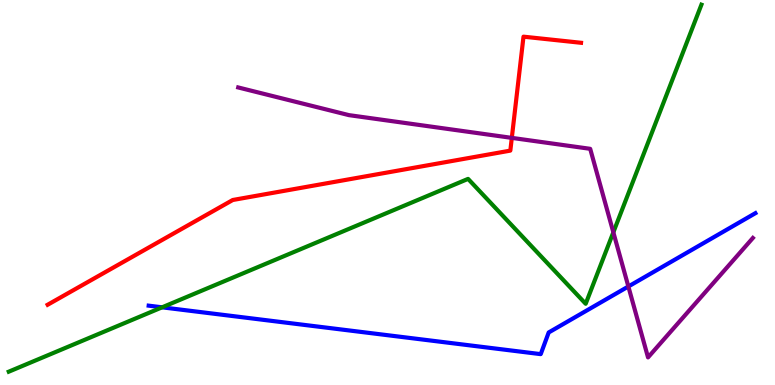[{'lines': ['blue', 'red'], 'intersections': []}, {'lines': ['green', 'red'], 'intersections': []}, {'lines': ['purple', 'red'], 'intersections': [{'x': 6.6, 'y': 6.42}]}, {'lines': ['blue', 'green'], 'intersections': [{'x': 2.09, 'y': 2.02}]}, {'lines': ['blue', 'purple'], 'intersections': [{'x': 8.11, 'y': 2.56}]}, {'lines': ['green', 'purple'], 'intersections': [{'x': 7.91, 'y': 3.97}]}]